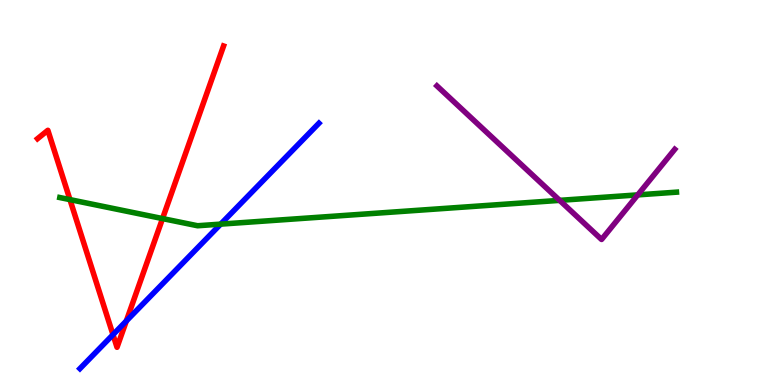[{'lines': ['blue', 'red'], 'intersections': [{'x': 1.46, 'y': 1.31}, {'x': 1.63, 'y': 1.66}]}, {'lines': ['green', 'red'], 'intersections': [{'x': 0.903, 'y': 4.82}, {'x': 2.1, 'y': 4.32}]}, {'lines': ['purple', 'red'], 'intersections': []}, {'lines': ['blue', 'green'], 'intersections': [{'x': 2.85, 'y': 4.18}]}, {'lines': ['blue', 'purple'], 'intersections': []}, {'lines': ['green', 'purple'], 'intersections': [{'x': 7.22, 'y': 4.8}, {'x': 8.23, 'y': 4.94}]}]